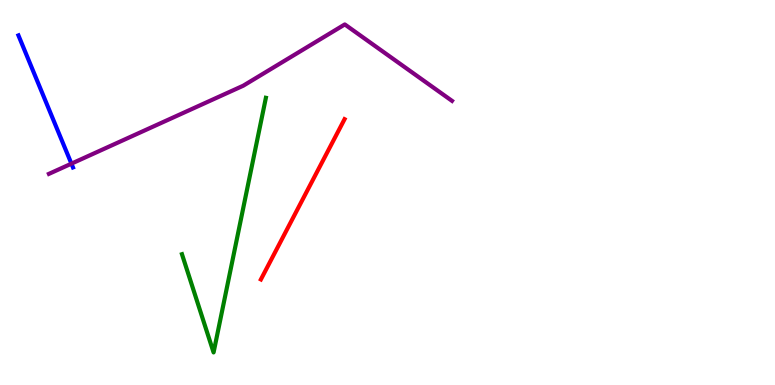[{'lines': ['blue', 'red'], 'intersections': []}, {'lines': ['green', 'red'], 'intersections': []}, {'lines': ['purple', 'red'], 'intersections': []}, {'lines': ['blue', 'green'], 'intersections': []}, {'lines': ['blue', 'purple'], 'intersections': [{'x': 0.922, 'y': 5.75}]}, {'lines': ['green', 'purple'], 'intersections': []}]